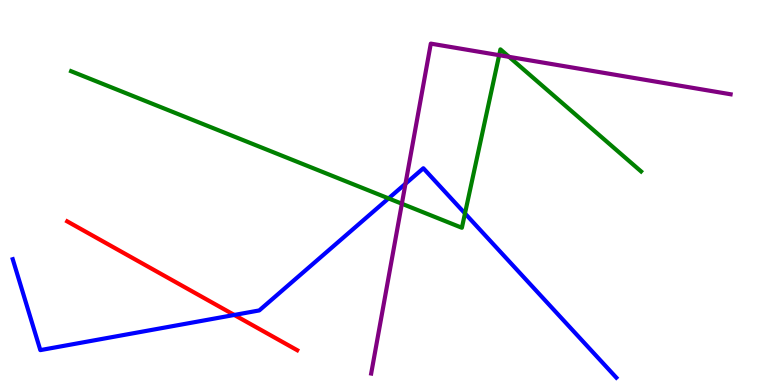[{'lines': ['blue', 'red'], 'intersections': [{'x': 3.02, 'y': 1.82}]}, {'lines': ['green', 'red'], 'intersections': []}, {'lines': ['purple', 'red'], 'intersections': []}, {'lines': ['blue', 'green'], 'intersections': [{'x': 5.01, 'y': 4.85}, {'x': 6.0, 'y': 4.46}]}, {'lines': ['blue', 'purple'], 'intersections': [{'x': 5.23, 'y': 5.23}]}, {'lines': ['green', 'purple'], 'intersections': [{'x': 5.19, 'y': 4.71}, {'x': 6.44, 'y': 8.57}, {'x': 6.57, 'y': 8.52}]}]